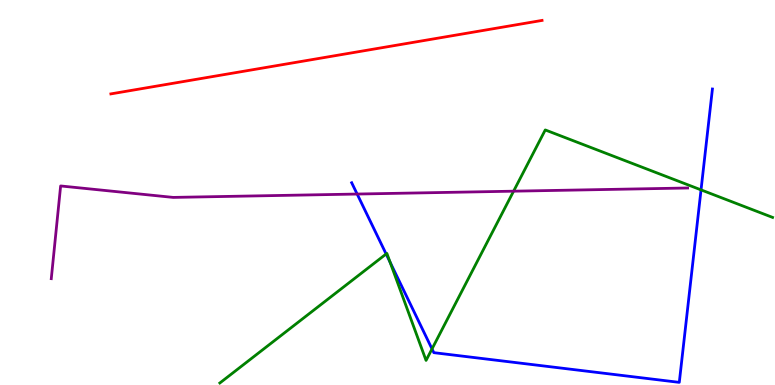[{'lines': ['blue', 'red'], 'intersections': []}, {'lines': ['green', 'red'], 'intersections': []}, {'lines': ['purple', 'red'], 'intersections': []}, {'lines': ['blue', 'green'], 'intersections': [{'x': 4.98, 'y': 3.4}, {'x': 5.03, 'y': 3.19}, {'x': 5.57, 'y': 0.937}, {'x': 9.05, 'y': 5.07}]}, {'lines': ['blue', 'purple'], 'intersections': [{'x': 4.61, 'y': 4.96}]}, {'lines': ['green', 'purple'], 'intersections': [{'x': 6.63, 'y': 5.03}]}]